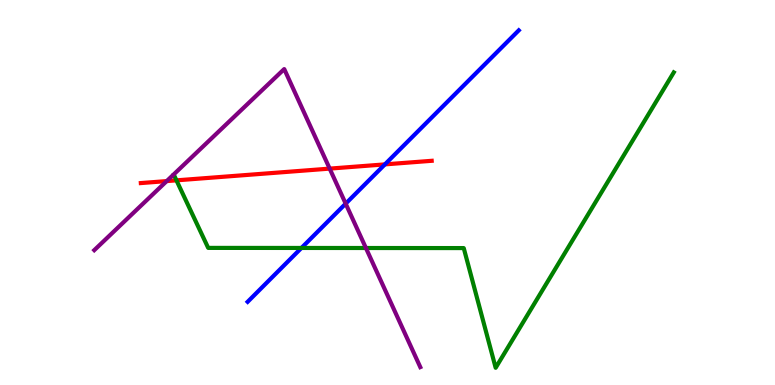[{'lines': ['blue', 'red'], 'intersections': [{'x': 4.97, 'y': 5.73}]}, {'lines': ['green', 'red'], 'intersections': [{'x': 2.28, 'y': 5.32}]}, {'lines': ['purple', 'red'], 'intersections': [{'x': 2.15, 'y': 5.3}, {'x': 4.25, 'y': 5.62}]}, {'lines': ['blue', 'green'], 'intersections': [{'x': 3.89, 'y': 3.56}]}, {'lines': ['blue', 'purple'], 'intersections': [{'x': 4.46, 'y': 4.71}]}, {'lines': ['green', 'purple'], 'intersections': [{'x': 4.72, 'y': 3.56}]}]